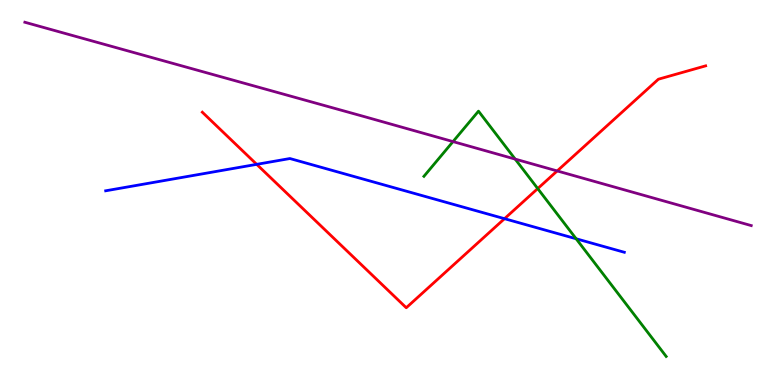[{'lines': ['blue', 'red'], 'intersections': [{'x': 3.31, 'y': 5.73}, {'x': 6.51, 'y': 4.32}]}, {'lines': ['green', 'red'], 'intersections': [{'x': 6.94, 'y': 5.1}]}, {'lines': ['purple', 'red'], 'intersections': [{'x': 7.19, 'y': 5.56}]}, {'lines': ['blue', 'green'], 'intersections': [{'x': 7.43, 'y': 3.8}]}, {'lines': ['blue', 'purple'], 'intersections': []}, {'lines': ['green', 'purple'], 'intersections': [{'x': 5.85, 'y': 6.32}, {'x': 6.65, 'y': 5.87}]}]